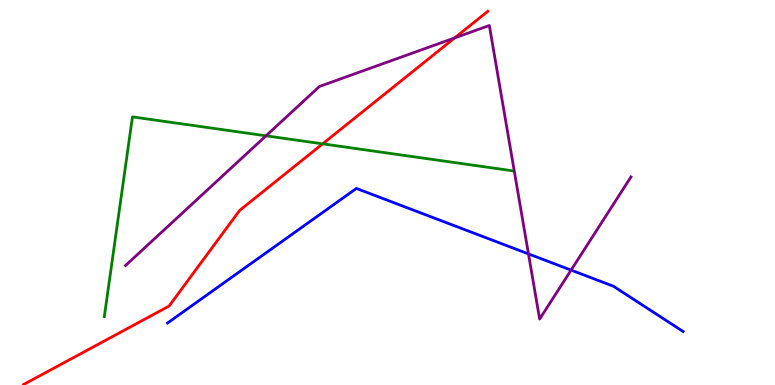[{'lines': ['blue', 'red'], 'intersections': []}, {'lines': ['green', 'red'], 'intersections': [{'x': 4.16, 'y': 6.26}]}, {'lines': ['purple', 'red'], 'intersections': [{'x': 5.87, 'y': 9.01}]}, {'lines': ['blue', 'green'], 'intersections': []}, {'lines': ['blue', 'purple'], 'intersections': [{'x': 6.82, 'y': 3.41}, {'x': 7.37, 'y': 2.98}]}, {'lines': ['green', 'purple'], 'intersections': [{'x': 3.43, 'y': 6.47}]}]